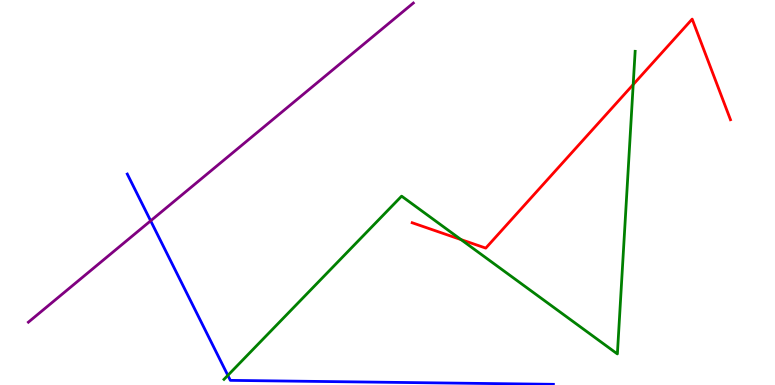[{'lines': ['blue', 'red'], 'intersections': []}, {'lines': ['green', 'red'], 'intersections': [{'x': 5.95, 'y': 3.78}, {'x': 8.17, 'y': 7.8}]}, {'lines': ['purple', 'red'], 'intersections': []}, {'lines': ['blue', 'green'], 'intersections': [{'x': 2.94, 'y': 0.25}]}, {'lines': ['blue', 'purple'], 'intersections': [{'x': 1.94, 'y': 4.26}]}, {'lines': ['green', 'purple'], 'intersections': []}]